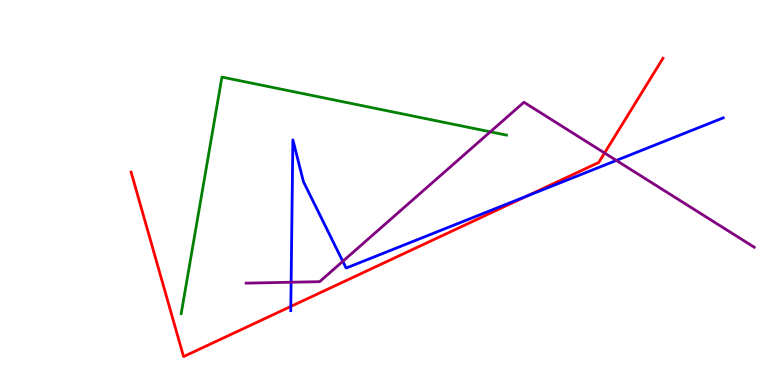[{'lines': ['blue', 'red'], 'intersections': [{'x': 3.75, 'y': 2.04}, {'x': 6.8, 'y': 4.91}]}, {'lines': ['green', 'red'], 'intersections': []}, {'lines': ['purple', 'red'], 'intersections': [{'x': 7.8, 'y': 6.03}]}, {'lines': ['blue', 'green'], 'intersections': []}, {'lines': ['blue', 'purple'], 'intersections': [{'x': 3.76, 'y': 2.67}, {'x': 4.42, 'y': 3.21}, {'x': 7.95, 'y': 5.83}]}, {'lines': ['green', 'purple'], 'intersections': [{'x': 6.33, 'y': 6.58}]}]